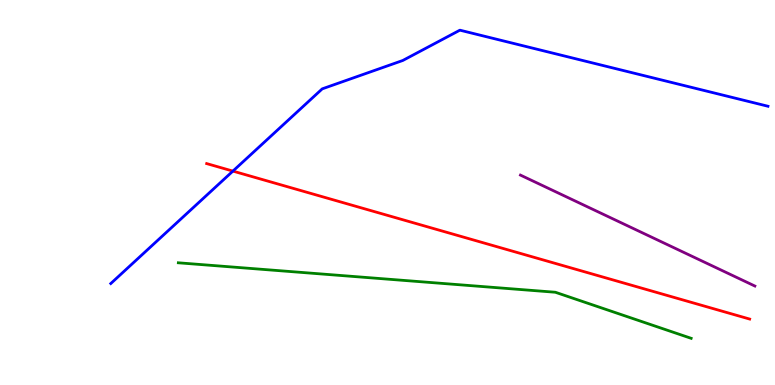[{'lines': ['blue', 'red'], 'intersections': [{'x': 3.01, 'y': 5.56}]}, {'lines': ['green', 'red'], 'intersections': []}, {'lines': ['purple', 'red'], 'intersections': []}, {'lines': ['blue', 'green'], 'intersections': []}, {'lines': ['blue', 'purple'], 'intersections': []}, {'lines': ['green', 'purple'], 'intersections': []}]